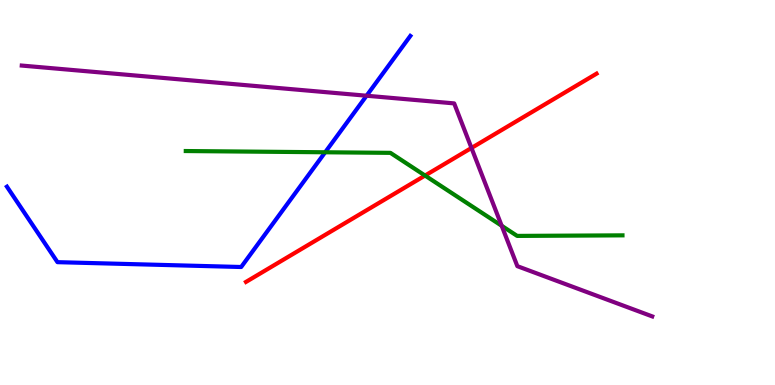[{'lines': ['blue', 'red'], 'intersections': []}, {'lines': ['green', 'red'], 'intersections': [{'x': 5.48, 'y': 5.44}]}, {'lines': ['purple', 'red'], 'intersections': [{'x': 6.08, 'y': 6.16}]}, {'lines': ['blue', 'green'], 'intersections': [{'x': 4.2, 'y': 6.04}]}, {'lines': ['blue', 'purple'], 'intersections': [{'x': 4.73, 'y': 7.51}]}, {'lines': ['green', 'purple'], 'intersections': [{'x': 6.47, 'y': 4.14}]}]